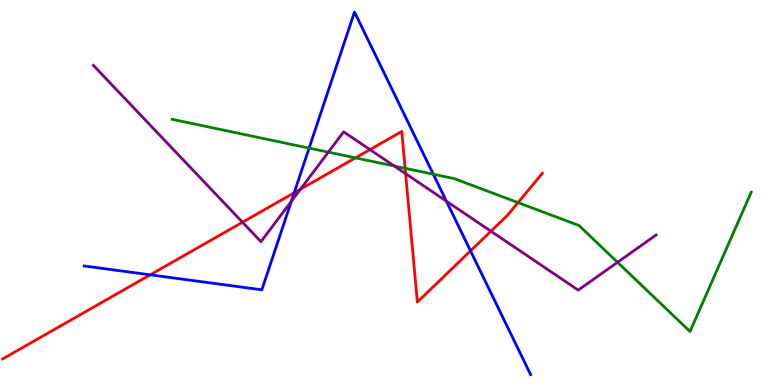[{'lines': ['blue', 'red'], 'intersections': [{'x': 1.94, 'y': 2.86}, {'x': 3.8, 'y': 4.99}, {'x': 6.07, 'y': 3.48}]}, {'lines': ['green', 'red'], 'intersections': [{'x': 4.59, 'y': 5.9}, {'x': 5.23, 'y': 5.63}, {'x': 6.68, 'y': 4.74}]}, {'lines': ['purple', 'red'], 'intersections': [{'x': 3.13, 'y': 4.23}, {'x': 3.88, 'y': 5.09}, {'x': 4.77, 'y': 6.11}, {'x': 5.23, 'y': 5.49}, {'x': 6.33, 'y': 3.99}]}, {'lines': ['blue', 'green'], 'intersections': [{'x': 3.99, 'y': 6.15}, {'x': 5.59, 'y': 5.47}]}, {'lines': ['blue', 'purple'], 'intersections': [{'x': 3.76, 'y': 4.77}, {'x': 5.76, 'y': 4.77}]}, {'lines': ['green', 'purple'], 'intersections': [{'x': 4.24, 'y': 6.05}, {'x': 5.09, 'y': 5.69}, {'x': 7.97, 'y': 3.19}]}]